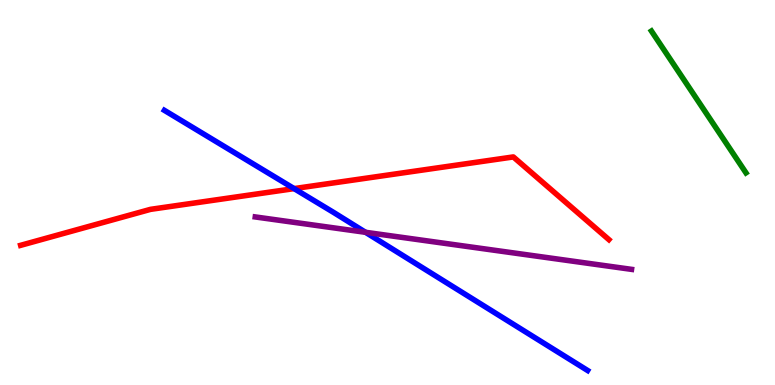[{'lines': ['blue', 'red'], 'intersections': [{'x': 3.79, 'y': 5.1}]}, {'lines': ['green', 'red'], 'intersections': []}, {'lines': ['purple', 'red'], 'intersections': []}, {'lines': ['blue', 'green'], 'intersections': []}, {'lines': ['blue', 'purple'], 'intersections': [{'x': 4.72, 'y': 3.97}]}, {'lines': ['green', 'purple'], 'intersections': []}]